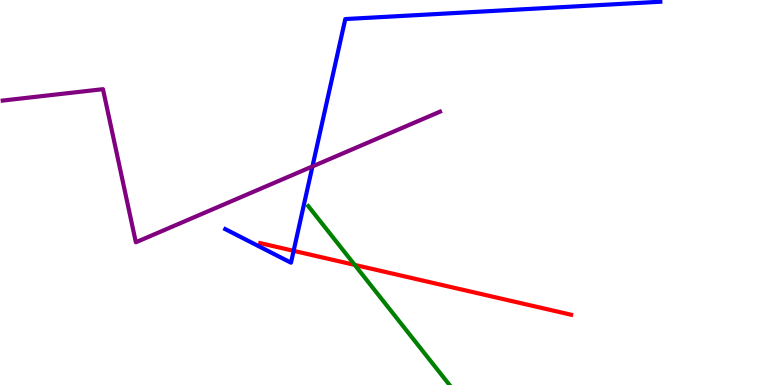[{'lines': ['blue', 'red'], 'intersections': [{'x': 3.79, 'y': 3.48}]}, {'lines': ['green', 'red'], 'intersections': [{'x': 4.58, 'y': 3.12}]}, {'lines': ['purple', 'red'], 'intersections': []}, {'lines': ['blue', 'green'], 'intersections': []}, {'lines': ['blue', 'purple'], 'intersections': [{'x': 4.03, 'y': 5.68}]}, {'lines': ['green', 'purple'], 'intersections': []}]